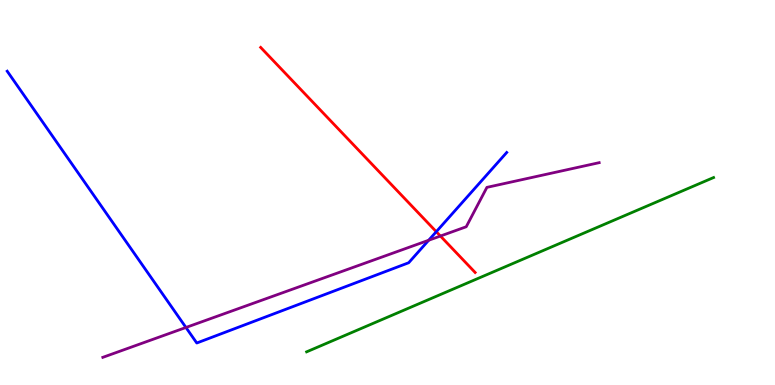[{'lines': ['blue', 'red'], 'intersections': [{'x': 5.63, 'y': 3.98}]}, {'lines': ['green', 'red'], 'intersections': []}, {'lines': ['purple', 'red'], 'intersections': [{'x': 5.68, 'y': 3.87}]}, {'lines': ['blue', 'green'], 'intersections': []}, {'lines': ['blue', 'purple'], 'intersections': [{'x': 2.4, 'y': 1.49}, {'x': 5.53, 'y': 3.76}]}, {'lines': ['green', 'purple'], 'intersections': []}]